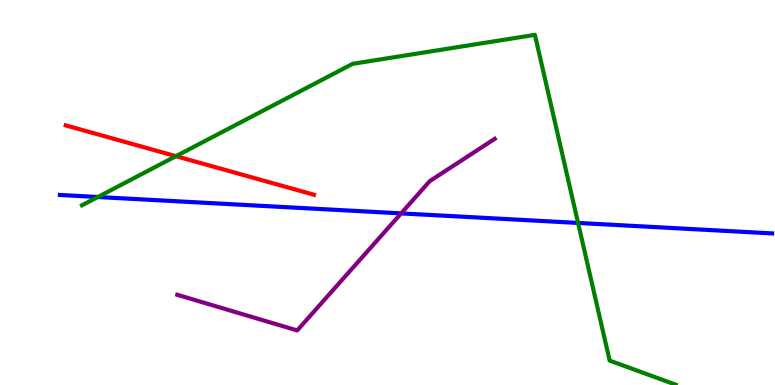[{'lines': ['blue', 'red'], 'intersections': []}, {'lines': ['green', 'red'], 'intersections': [{'x': 2.27, 'y': 5.94}]}, {'lines': ['purple', 'red'], 'intersections': []}, {'lines': ['blue', 'green'], 'intersections': [{'x': 1.26, 'y': 4.88}, {'x': 7.46, 'y': 4.21}]}, {'lines': ['blue', 'purple'], 'intersections': [{'x': 5.18, 'y': 4.46}]}, {'lines': ['green', 'purple'], 'intersections': []}]